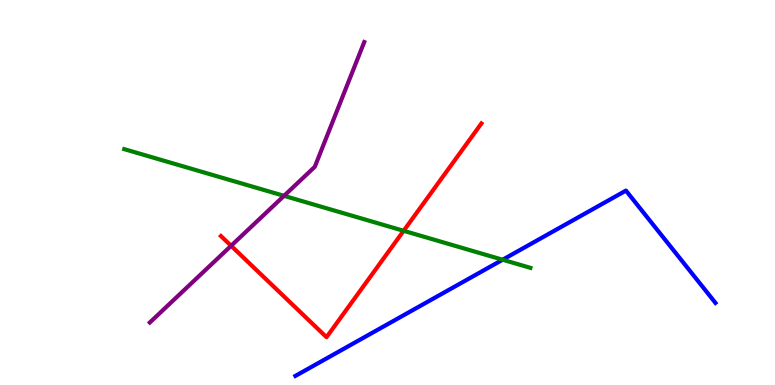[{'lines': ['blue', 'red'], 'intersections': []}, {'lines': ['green', 'red'], 'intersections': [{'x': 5.21, 'y': 4.01}]}, {'lines': ['purple', 'red'], 'intersections': [{'x': 2.98, 'y': 3.62}]}, {'lines': ['blue', 'green'], 'intersections': [{'x': 6.49, 'y': 3.25}]}, {'lines': ['blue', 'purple'], 'intersections': []}, {'lines': ['green', 'purple'], 'intersections': [{'x': 3.66, 'y': 4.91}]}]